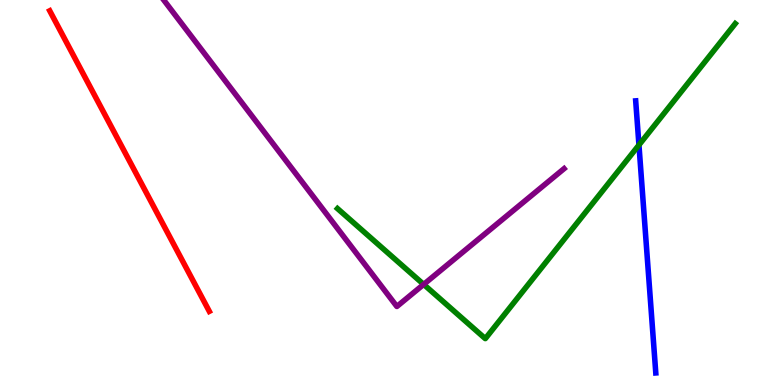[{'lines': ['blue', 'red'], 'intersections': []}, {'lines': ['green', 'red'], 'intersections': []}, {'lines': ['purple', 'red'], 'intersections': []}, {'lines': ['blue', 'green'], 'intersections': [{'x': 8.24, 'y': 6.23}]}, {'lines': ['blue', 'purple'], 'intersections': []}, {'lines': ['green', 'purple'], 'intersections': [{'x': 5.47, 'y': 2.61}]}]